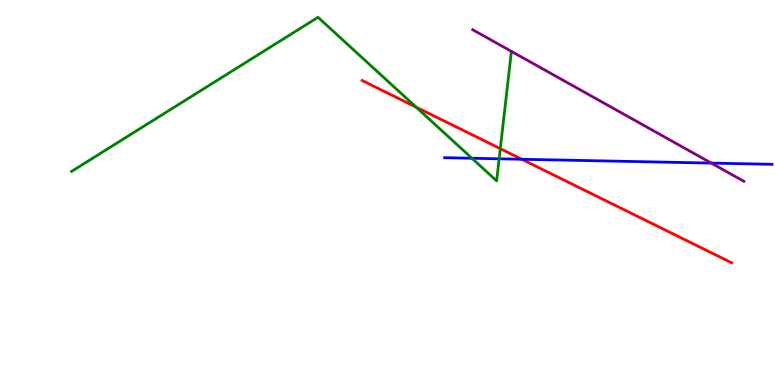[{'lines': ['blue', 'red'], 'intersections': [{'x': 6.73, 'y': 5.86}]}, {'lines': ['green', 'red'], 'intersections': [{'x': 5.37, 'y': 7.22}, {'x': 6.46, 'y': 6.14}]}, {'lines': ['purple', 'red'], 'intersections': []}, {'lines': ['blue', 'green'], 'intersections': [{'x': 6.09, 'y': 5.89}, {'x': 6.44, 'y': 5.88}]}, {'lines': ['blue', 'purple'], 'intersections': [{'x': 9.18, 'y': 5.76}]}, {'lines': ['green', 'purple'], 'intersections': []}]